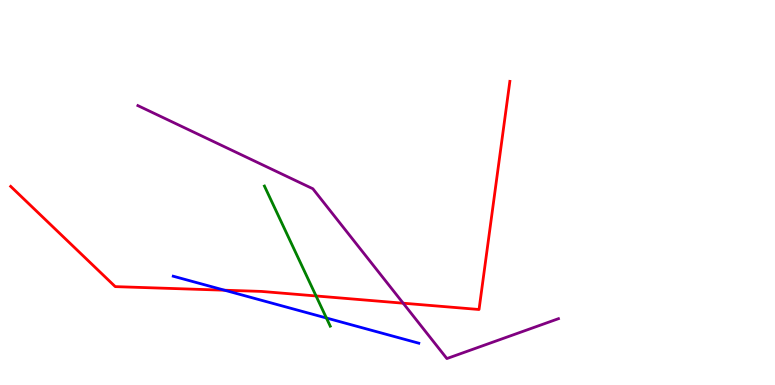[{'lines': ['blue', 'red'], 'intersections': [{'x': 2.9, 'y': 2.46}]}, {'lines': ['green', 'red'], 'intersections': [{'x': 4.08, 'y': 2.31}]}, {'lines': ['purple', 'red'], 'intersections': [{'x': 5.2, 'y': 2.12}]}, {'lines': ['blue', 'green'], 'intersections': [{'x': 4.21, 'y': 1.74}]}, {'lines': ['blue', 'purple'], 'intersections': []}, {'lines': ['green', 'purple'], 'intersections': []}]